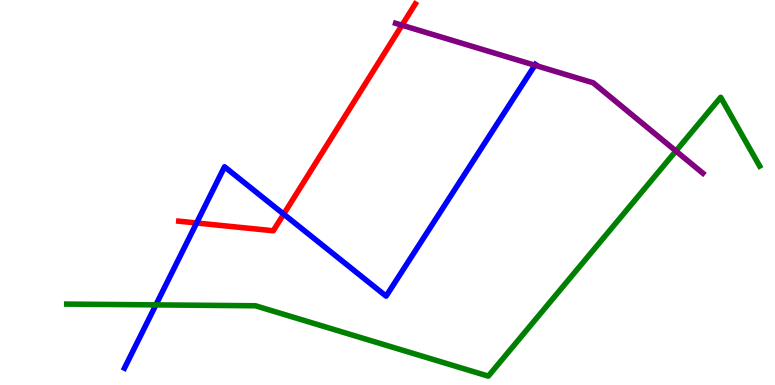[{'lines': ['blue', 'red'], 'intersections': [{'x': 2.54, 'y': 4.21}, {'x': 3.66, 'y': 4.44}]}, {'lines': ['green', 'red'], 'intersections': []}, {'lines': ['purple', 'red'], 'intersections': [{'x': 5.19, 'y': 9.35}]}, {'lines': ['blue', 'green'], 'intersections': [{'x': 2.01, 'y': 2.08}]}, {'lines': ['blue', 'purple'], 'intersections': [{'x': 6.9, 'y': 8.31}]}, {'lines': ['green', 'purple'], 'intersections': [{'x': 8.72, 'y': 6.08}]}]